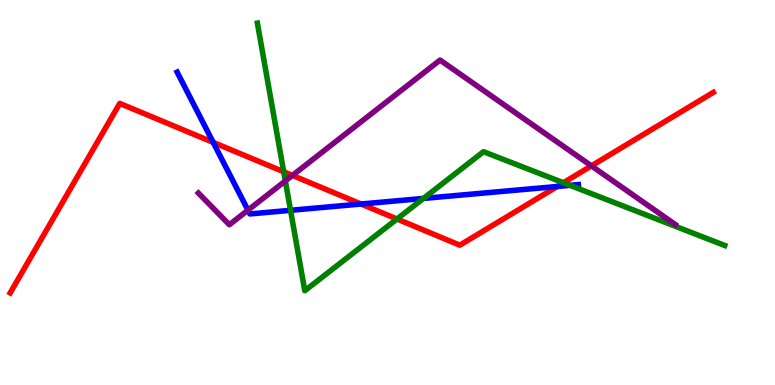[{'lines': ['blue', 'red'], 'intersections': [{'x': 2.75, 'y': 6.3}, {'x': 4.66, 'y': 4.7}, {'x': 7.19, 'y': 5.16}]}, {'lines': ['green', 'red'], 'intersections': [{'x': 3.66, 'y': 5.54}, {'x': 5.12, 'y': 4.31}, {'x': 7.27, 'y': 5.25}]}, {'lines': ['purple', 'red'], 'intersections': [{'x': 3.77, 'y': 5.44}, {'x': 7.63, 'y': 5.69}]}, {'lines': ['blue', 'green'], 'intersections': [{'x': 3.75, 'y': 4.54}, {'x': 5.46, 'y': 4.85}, {'x': 7.36, 'y': 5.19}]}, {'lines': ['blue', 'purple'], 'intersections': [{'x': 3.2, 'y': 4.54}]}, {'lines': ['green', 'purple'], 'intersections': [{'x': 3.68, 'y': 5.3}]}]